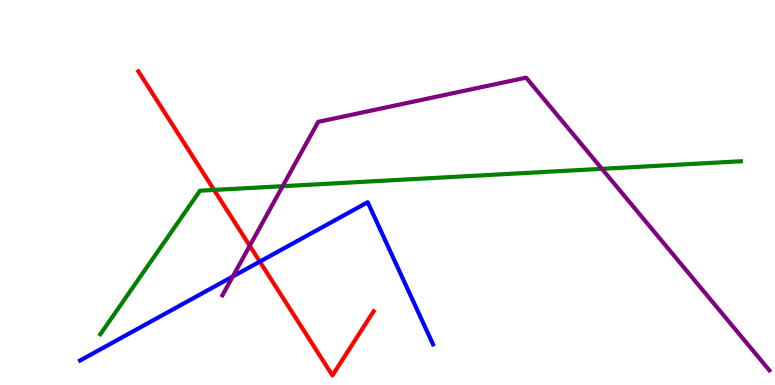[{'lines': ['blue', 'red'], 'intersections': [{'x': 3.35, 'y': 3.2}]}, {'lines': ['green', 'red'], 'intersections': [{'x': 2.76, 'y': 5.07}]}, {'lines': ['purple', 'red'], 'intersections': [{'x': 3.22, 'y': 3.62}]}, {'lines': ['blue', 'green'], 'intersections': []}, {'lines': ['blue', 'purple'], 'intersections': [{'x': 3.0, 'y': 2.82}]}, {'lines': ['green', 'purple'], 'intersections': [{'x': 3.65, 'y': 5.16}, {'x': 7.77, 'y': 5.61}]}]